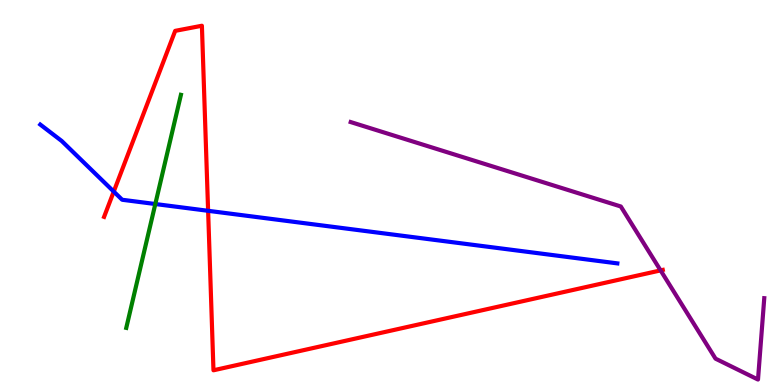[{'lines': ['blue', 'red'], 'intersections': [{'x': 1.47, 'y': 5.02}, {'x': 2.69, 'y': 4.52}]}, {'lines': ['green', 'red'], 'intersections': []}, {'lines': ['purple', 'red'], 'intersections': [{'x': 8.52, 'y': 2.98}]}, {'lines': ['blue', 'green'], 'intersections': [{'x': 2.0, 'y': 4.7}]}, {'lines': ['blue', 'purple'], 'intersections': []}, {'lines': ['green', 'purple'], 'intersections': []}]